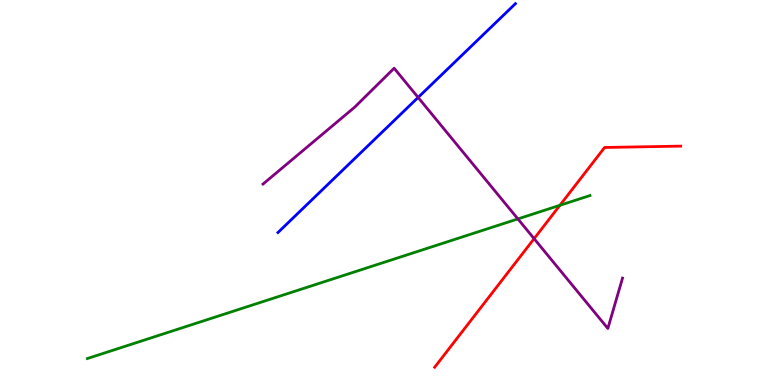[{'lines': ['blue', 'red'], 'intersections': []}, {'lines': ['green', 'red'], 'intersections': [{'x': 7.22, 'y': 4.67}]}, {'lines': ['purple', 'red'], 'intersections': [{'x': 6.89, 'y': 3.8}]}, {'lines': ['blue', 'green'], 'intersections': []}, {'lines': ['blue', 'purple'], 'intersections': [{'x': 5.4, 'y': 7.47}]}, {'lines': ['green', 'purple'], 'intersections': [{'x': 6.68, 'y': 4.31}]}]